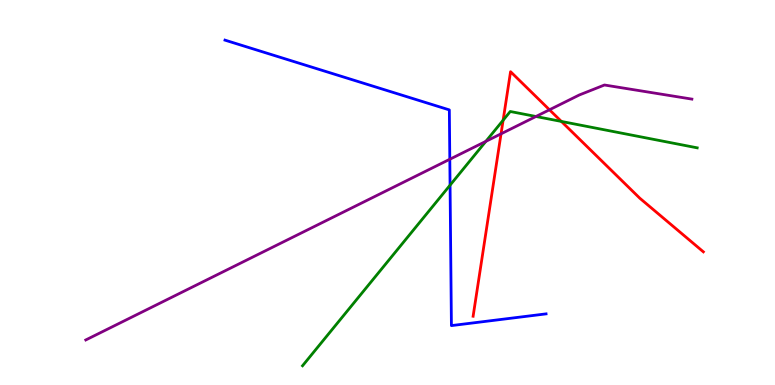[{'lines': ['blue', 'red'], 'intersections': []}, {'lines': ['green', 'red'], 'intersections': [{'x': 6.49, 'y': 6.88}, {'x': 7.24, 'y': 6.85}]}, {'lines': ['purple', 'red'], 'intersections': [{'x': 6.47, 'y': 6.52}, {'x': 7.09, 'y': 7.15}]}, {'lines': ['blue', 'green'], 'intersections': [{'x': 5.81, 'y': 5.19}]}, {'lines': ['blue', 'purple'], 'intersections': [{'x': 5.8, 'y': 5.86}]}, {'lines': ['green', 'purple'], 'intersections': [{'x': 6.27, 'y': 6.33}, {'x': 6.92, 'y': 6.97}]}]